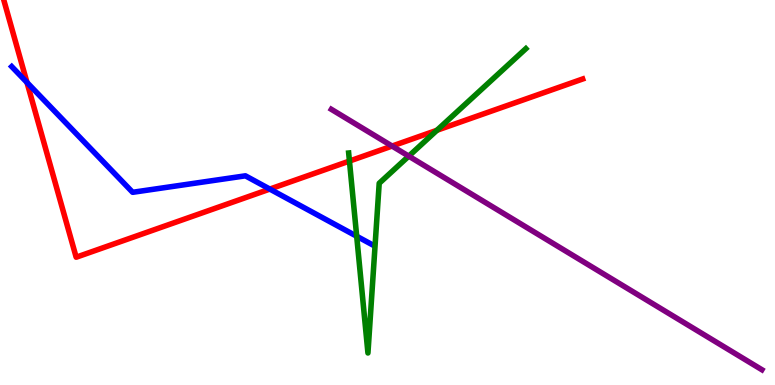[{'lines': ['blue', 'red'], 'intersections': [{'x': 0.348, 'y': 7.86}, {'x': 3.48, 'y': 5.09}]}, {'lines': ['green', 'red'], 'intersections': [{'x': 4.51, 'y': 5.82}, {'x': 5.64, 'y': 6.62}]}, {'lines': ['purple', 'red'], 'intersections': [{'x': 5.06, 'y': 6.21}]}, {'lines': ['blue', 'green'], 'intersections': [{'x': 4.6, 'y': 3.86}]}, {'lines': ['blue', 'purple'], 'intersections': []}, {'lines': ['green', 'purple'], 'intersections': [{'x': 5.27, 'y': 5.94}]}]